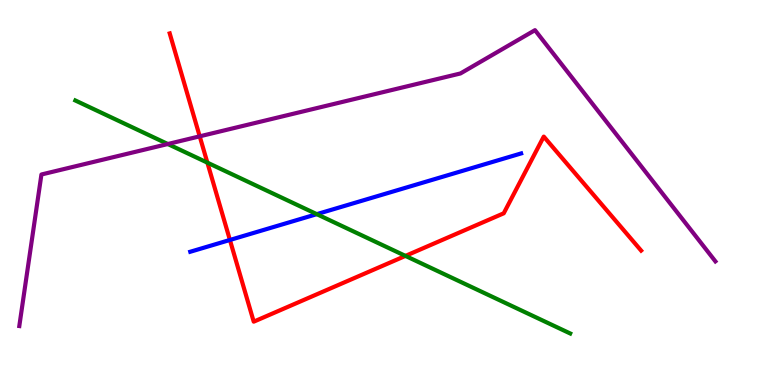[{'lines': ['blue', 'red'], 'intersections': [{'x': 2.97, 'y': 3.77}]}, {'lines': ['green', 'red'], 'intersections': [{'x': 2.68, 'y': 5.78}, {'x': 5.23, 'y': 3.35}]}, {'lines': ['purple', 'red'], 'intersections': [{'x': 2.58, 'y': 6.46}]}, {'lines': ['blue', 'green'], 'intersections': [{'x': 4.09, 'y': 4.44}]}, {'lines': ['blue', 'purple'], 'intersections': []}, {'lines': ['green', 'purple'], 'intersections': [{'x': 2.17, 'y': 6.26}]}]